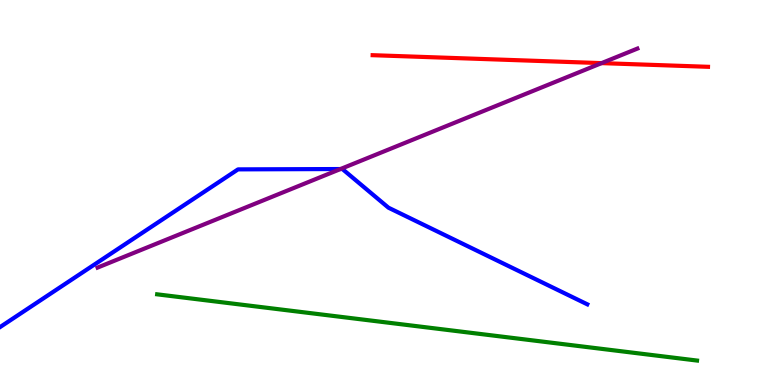[{'lines': ['blue', 'red'], 'intersections': []}, {'lines': ['green', 'red'], 'intersections': []}, {'lines': ['purple', 'red'], 'intersections': [{'x': 7.76, 'y': 8.36}]}, {'lines': ['blue', 'green'], 'intersections': []}, {'lines': ['blue', 'purple'], 'intersections': [{'x': 4.39, 'y': 5.61}]}, {'lines': ['green', 'purple'], 'intersections': []}]